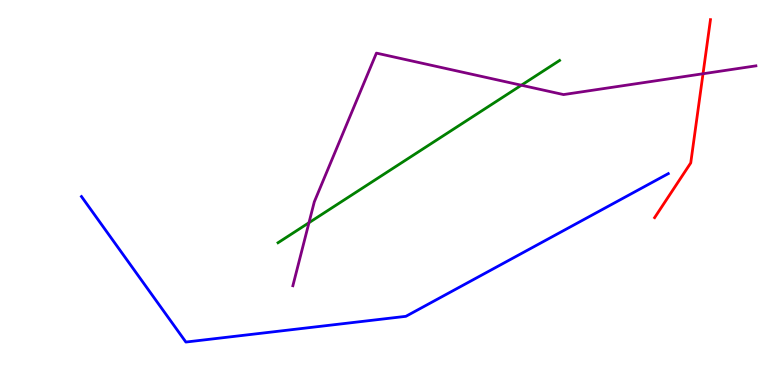[{'lines': ['blue', 'red'], 'intersections': []}, {'lines': ['green', 'red'], 'intersections': []}, {'lines': ['purple', 'red'], 'intersections': [{'x': 9.07, 'y': 8.08}]}, {'lines': ['blue', 'green'], 'intersections': []}, {'lines': ['blue', 'purple'], 'intersections': []}, {'lines': ['green', 'purple'], 'intersections': [{'x': 3.99, 'y': 4.22}, {'x': 6.73, 'y': 7.79}]}]